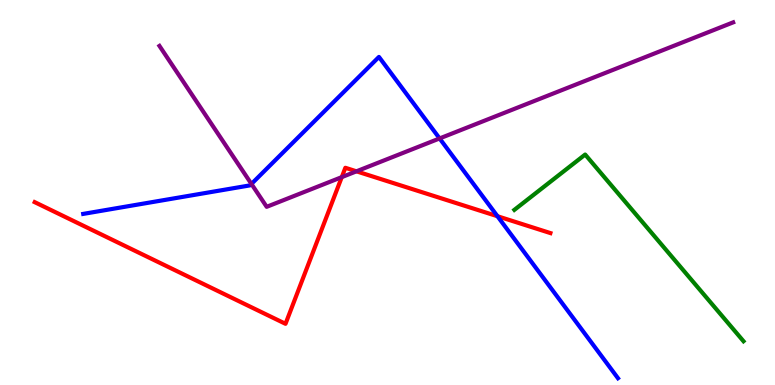[{'lines': ['blue', 'red'], 'intersections': [{'x': 6.42, 'y': 4.38}]}, {'lines': ['green', 'red'], 'intersections': []}, {'lines': ['purple', 'red'], 'intersections': [{'x': 4.41, 'y': 5.4}, {'x': 4.6, 'y': 5.55}]}, {'lines': ['blue', 'green'], 'intersections': []}, {'lines': ['blue', 'purple'], 'intersections': [{'x': 3.24, 'y': 5.22}, {'x': 5.67, 'y': 6.4}]}, {'lines': ['green', 'purple'], 'intersections': []}]